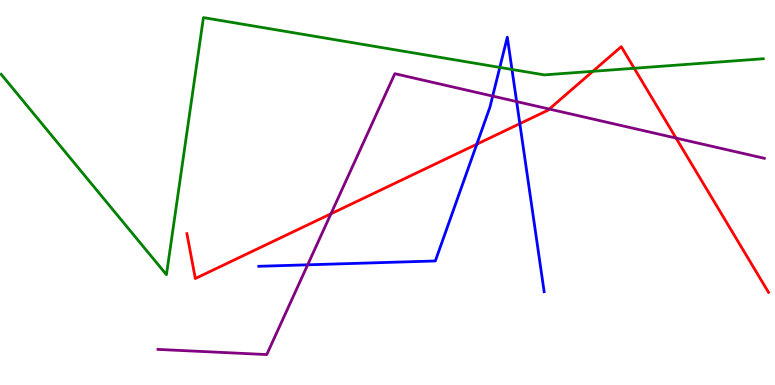[{'lines': ['blue', 'red'], 'intersections': [{'x': 6.15, 'y': 6.25}, {'x': 6.71, 'y': 6.79}]}, {'lines': ['green', 'red'], 'intersections': [{'x': 7.65, 'y': 8.15}, {'x': 8.18, 'y': 8.23}]}, {'lines': ['purple', 'red'], 'intersections': [{'x': 4.27, 'y': 4.45}, {'x': 7.09, 'y': 7.17}, {'x': 8.72, 'y': 6.41}]}, {'lines': ['blue', 'green'], 'intersections': [{'x': 6.45, 'y': 8.25}, {'x': 6.61, 'y': 8.2}]}, {'lines': ['blue', 'purple'], 'intersections': [{'x': 3.97, 'y': 3.12}, {'x': 6.36, 'y': 7.5}, {'x': 6.67, 'y': 7.36}]}, {'lines': ['green', 'purple'], 'intersections': []}]